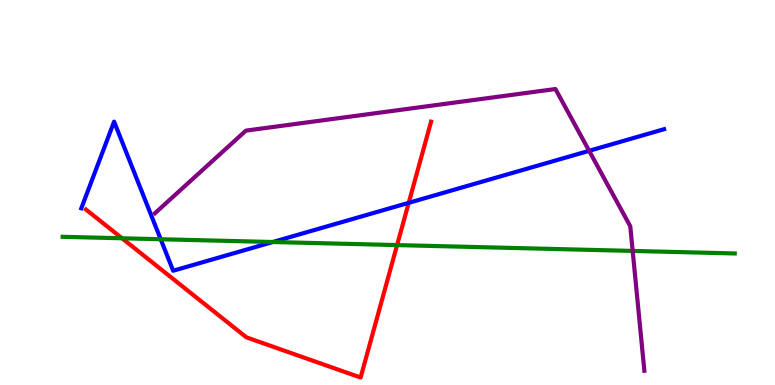[{'lines': ['blue', 'red'], 'intersections': [{'x': 5.27, 'y': 4.73}]}, {'lines': ['green', 'red'], 'intersections': [{'x': 1.57, 'y': 3.81}, {'x': 5.12, 'y': 3.63}]}, {'lines': ['purple', 'red'], 'intersections': []}, {'lines': ['blue', 'green'], 'intersections': [{'x': 2.07, 'y': 3.79}, {'x': 3.52, 'y': 3.71}]}, {'lines': ['blue', 'purple'], 'intersections': [{'x': 7.6, 'y': 6.08}]}, {'lines': ['green', 'purple'], 'intersections': [{'x': 8.16, 'y': 3.48}]}]